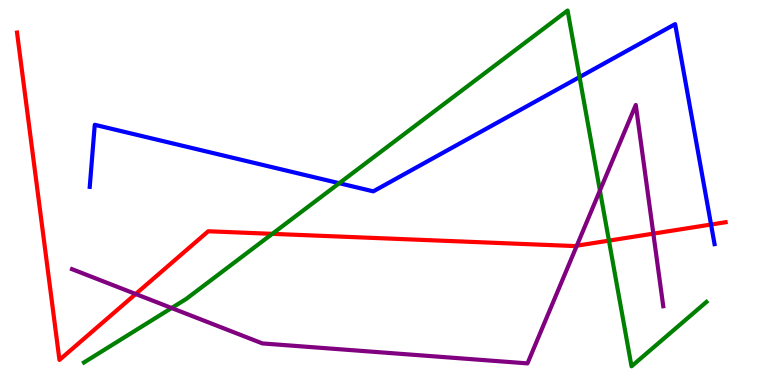[{'lines': ['blue', 'red'], 'intersections': [{'x': 9.17, 'y': 4.17}]}, {'lines': ['green', 'red'], 'intersections': [{'x': 3.51, 'y': 3.93}, {'x': 7.86, 'y': 3.75}]}, {'lines': ['purple', 'red'], 'intersections': [{'x': 1.75, 'y': 2.36}, {'x': 7.44, 'y': 3.62}, {'x': 8.43, 'y': 3.93}]}, {'lines': ['blue', 'green'], 'intersections': [{'x': 4.38, 'y': 5.24}, {'x': 7.48, 'y': 8.0}]}, {'lines': ['blue', 'purple'], 'intersections': []}, {'lines': ['green', 'purple'], 'intersections': [{'x': 2.21, 'y': 2.0}, {'x': 7.74, 'y': 5.05}]}]